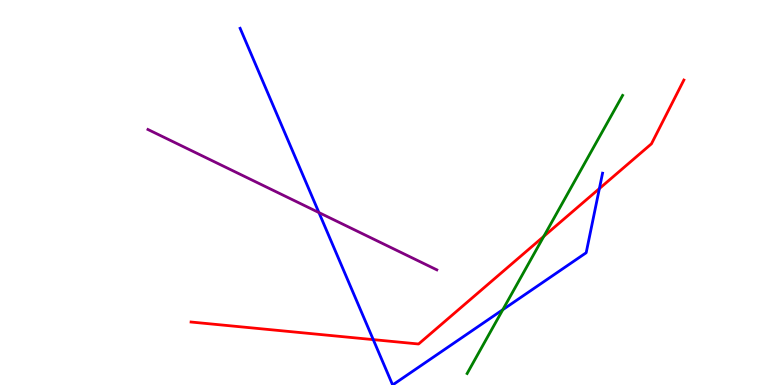[{'lines': ['blue', 'red'], 'intersections': [{'x': 4.82, 'y': 1.18}, {'x': 7.73, 'y': 5.1}]}, {'lines': ['green', 'red'], 'intersections': [{'x': 7.02, 'y': 3.86}]}, {'lines': ['purple', 'red'], 'intersections': []}, {'lines': ['blue', 'green'], 'intersections': [{'x': 6.49, 'y': 1.96}]}, {'lines': ['blue', 'purple'], 'intersections': [{'x': 4.12, 'y': 4.48}]}, {'lines': ['green', 'purple'], 'intersections': []}]